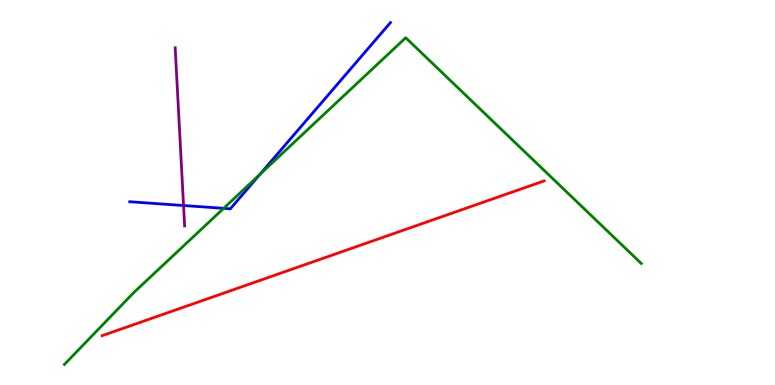[{'lines': ['blue', 'red'], 'intersections': []}, {'lines': ['green', 'red'], 'intersections': []}, {'lines': ['purple', 'red'], 'intersections': []}, {'lines': ['blue', 'green'], 'intersections': [{'x': 2.89, 'y': 4.59}, {'x': 3.35, 'y': 5.47}]}, {'lines': ['blue', 'purple'], 'intersections': [{'x': 2.37, 'y': 4.66}]}, {'lines': ['green', 'purple'], 'intersections': []}]